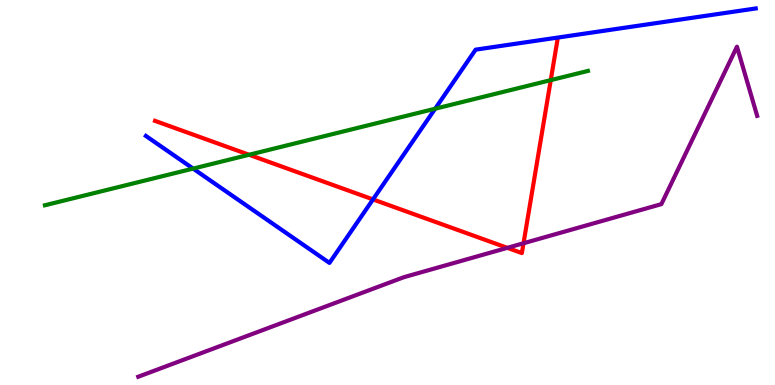[{'lines': ['blue', 'red'], 'intersections': [{'x': 4.81, 'y': 4.82}]}, {'lines': ['green', 'red'], 'intersections': [{'x': 3.21, 'y': 5.98}, {'x': 7.11, 'y': 7.92}]}, {'lines': ['purple', 'red'], 'intersections': [{'x': 6.55, 'y': 3.56}, {'x': 6.76, 'y': 3.68}]}, {'lines': ['blue', 'green'], 'intersections': [{'x': 2.49, 'y': 5.62}, {'x': 5.61, 'y': 7.18}]}, {'lines': ['blue', 'purple'], 'intersections': []}, {'lines': ['green', 'purple'], 'intersections': []}]